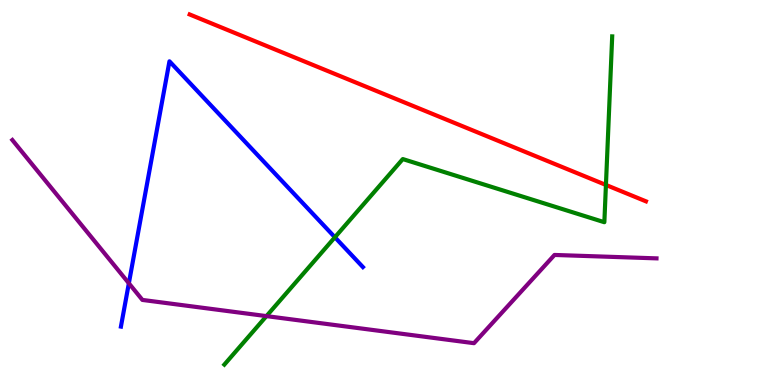[{'lines': ['blue', 'red'], 'intersections': []}, {'lines': ['green', 'red'], 'intersections': [{'x': 7.82, 'y': 5.2}]}, {'lines': ['purple', 'red'], 'intersections': []}, {'lines': ['blue', 'green'], 'intersections': [{'x': 4.32, 'y': 3.84}]}, {'lines': ['blue', 'purple'], 'intersections': [{'x': 1.66, 'y': 2.64}]}, {'lines': ['green', 'purple'], 'intersections': [{'x': 3.44, 'y': 1.79}]}]